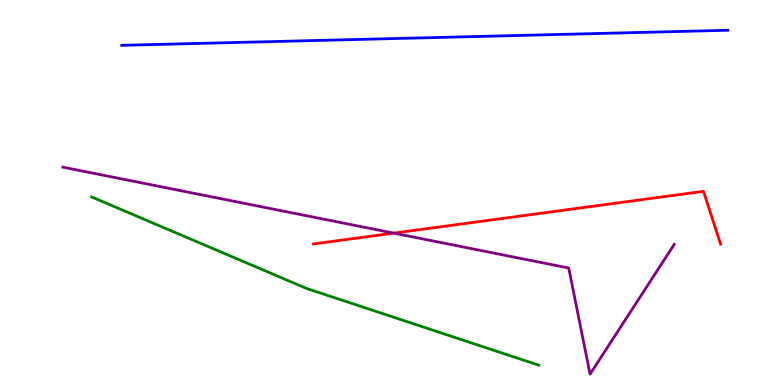[{'lines': ['blue', 'red'], 'intersections': []}, {'lines': ['green', 'red'], 'intersections': []}, {'lines': ['purple', 'red'], 'intersections': [{'x': 5.08, 'y': 3.94}]}, {'lines': ['blue', 'green'], 'intersections': []}, {'lines': ['blue', 'purple'], 'intersections': []}, {'lines': ['green', 'purple'], 'intersections': []}]